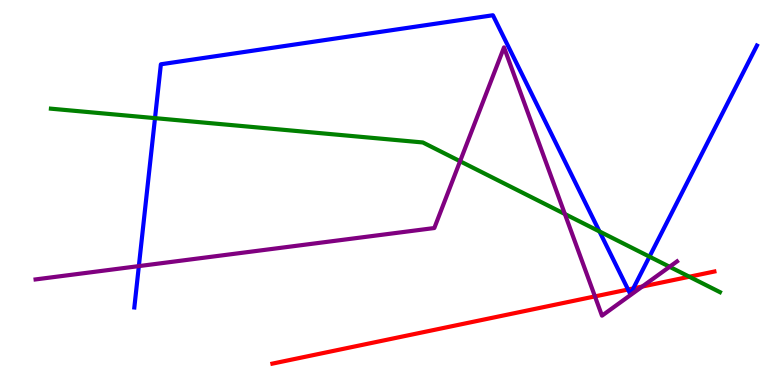[{'lines': ['blue', 'red'], 'intersections': [{'x': 8.1, 'y': 2.48}, {'x': 8.17, 'y': 2.51}]}, {'lines': ['green', 'red'], 'intersections': [{'x': 8.89, 'y': 2.81}]}, {'lines': ['purple', 'red'], 'intersections': [{'x': 7.68, 'y': 2.3}, {'x': 8.29, 'y': 2.56}]}, {'lines': ['blue', 'green'], 'intersections': [{'x': 2.0, 'y': 6.93}, {'x': 7.74, 'y': 3.99}, {'x': 8.38, 'y': 3.33}]}, {'lines': ['blue', 'purple'], 'intersections': [{'x': 1.79, 'y': 3.09}]}, {'lines': ['green', 'purple'], 'intersections': [{'x': 5.94, 'y': 5.81}, {'x': 7.29, 'y': 4.44}, {'x': 8.64, 'y': 3.07}]}]